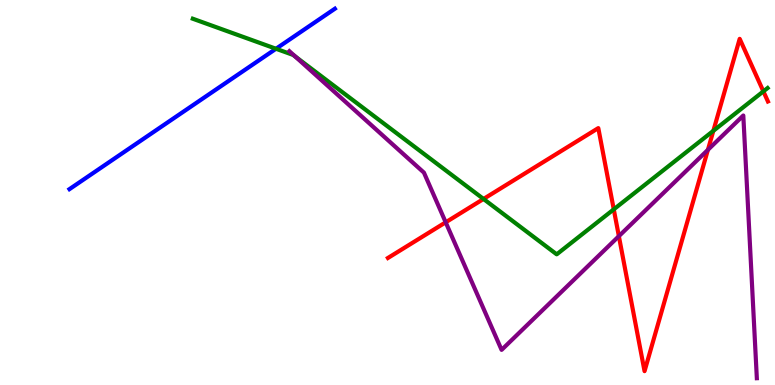[{'lines': ['blue', 'red'], 'intersections': []}, {'lines': ['green', 'red'], 'intersections': [{'x': 6.24, 'y': 4.83}, {'x': 7.92, 'y': 4.56}, {'x': 9.2, 'y': 6.6}, {'x': 9.85, 'y': 7.63}]}, {'lines': ['purple', 'red'], 'intersections': [{'x': 5.75, 'y': 4.23}, {'x': 7.99, 'y': 3.87}, {'x': 9.13, 'y': 6.11}]}, {'lines': ['blue', 'green'], 'intersections': [{'x': 3.56, 'y': 8.73}]}, {'lines': ['blue', 'purple'], 'intersections': []}, {'lines': ['green', 'purple'], 'intersections': [{'x': 3.81, 'y': 8.53}]}]